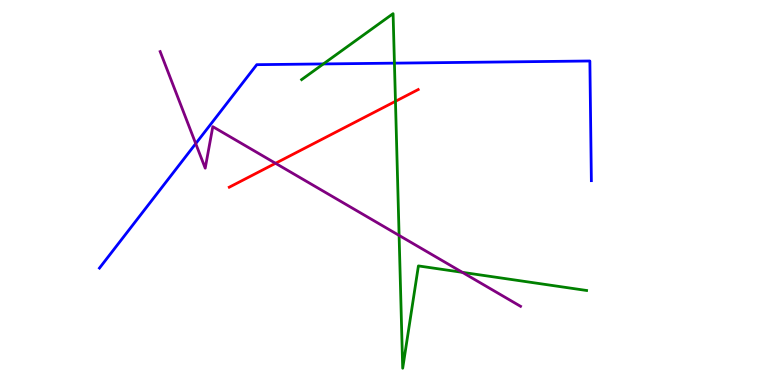[{'lines': ['blue', 'red'], 'intersections': []}, {'lines': ['green', 'red'], 'intersections': [{'x': 5.1, 'y': 7.37}]}, {'lines': ['purple', 'red'], 'intersections': [{'x': 3.56, 'y': 5.76}]}, {'lines': ['blue', 'green'], 'intersections': [{'x': 4.17, 'y': 8.34}, {'x': 5.09, 'y': 8.36}]}, {'lines': ['blue', 'purple'], 'intersections': [{'x': 2.53, 'y': 6.27}]}, {'lines': ['green', 'purple'], 'intersections': [{'x': 5.15, 'y': 3.89}, {'x': 5.97, 'y': 2.93}]}]